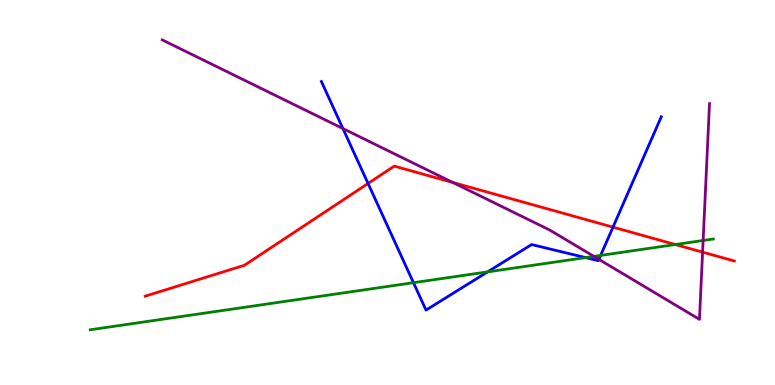[{'lines': ['blue', 'red'], 'intersections': [{'x': 4.75, 'y': 5.23}, {'x': 7.91, 'y': 4.1}]}, {'lines': ['green', 'red'], 'intersections': [{'x': 8.71, 'y': 3.65}]}, {'lines': ['purple', 'red'], 'intersections': [{'x': 5.84, 'y': 5.26}, {'x': 9.07, 'y': 3.45}]}, {'lines': ['blue', 'green'], 'intersections': [{'x': 5.34, 'y': 2.66}, {'x': 6.29, 'y': 2.94}, {'x': 7.56, 'y': 3.31}, {'x': 7.75, 'y': 3.37}]}, {'lines': ['blue', 'purple'], 'intersections': [{'x': 4.42, 'y': 6.66}, {'x': 7.73, 'y': 3.26}]}, {'lines': ['green', 'purple'], 'intersections': [{'x': 7.66, 'y': 3.34}, {'x': 9.07, 'y': 3.75}]}]